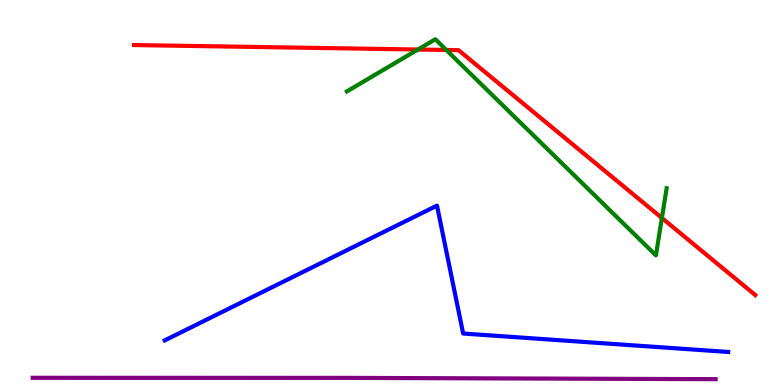[{'lines': ['blue', 'red'], 'intersections': []}, {'lines': ['green', 'red'], 'intersections': [{'x': 5.39, 'y': 8.71}, {'x': 5.76, 'y': 8.7}, {'x': 8.54, 'y': 4.34}]}, {'lines': ['purple', 'red'], 'intersections': []}, {'lines': ['blue', 'green'], 'intersections': []}, {'lines': ['blue', 'purple'], 'intersections': []}, {'lines': ['green', 'purple'], 'intersections': []}]